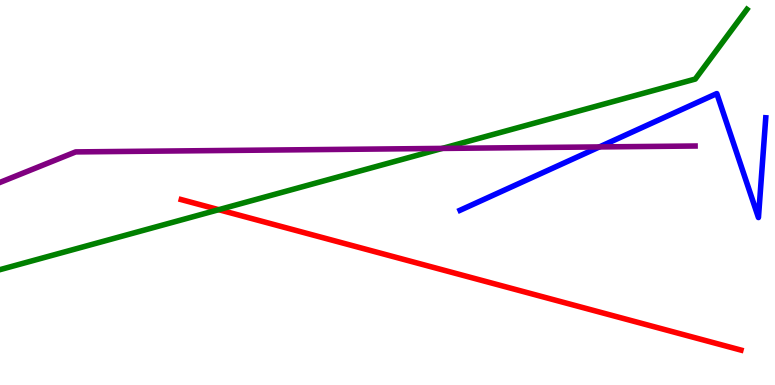[{'lines': ['blue', 'red'], 'intersections': []}, {'lines': ['green', 'red'], 'intersections': [{'x': 2.82, 'y': 4.55}]}, {'lines': ['purple', 'red'], 'intersections': []}, {'lines': ['blue', 'green'], 'intersections': []}, {'lines': ['blue', 'purple'], 'intersections': [{'x': 7.73, 'y': 6.18}]}, {'lines': ['green', 'purple'], 'intersections': [{'x': 5.71, 'y': 6.15}]}]